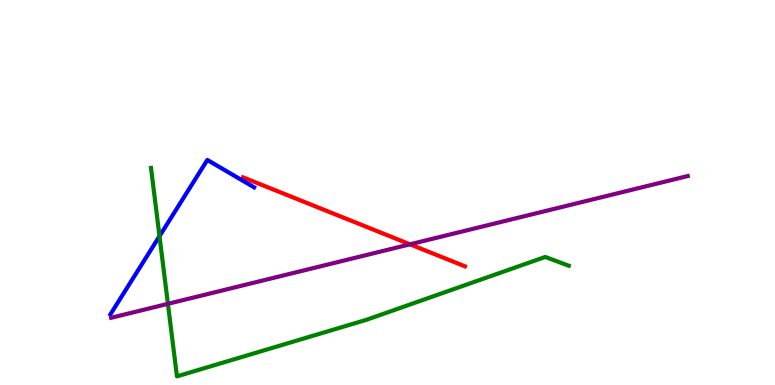[{'lines': ['blue', 'red'], 'intersections': []}, {'lines': ['green', 'red'], 'intersections': []}, {'lines': ['purple', 'red'], 'intersections': [{'x': 5.29, 'y': 3.65}]}, {'lines': ['blue', 'green'], 'intersections': [{'x': 2.06, 'y': 3.87}]}, {'lines': ['blue', 'purple'], 'intersections': []}, {'lines': ['green', 'purple'], 'intersections': [{'x': 2.17, 'y': 2.11}]}]